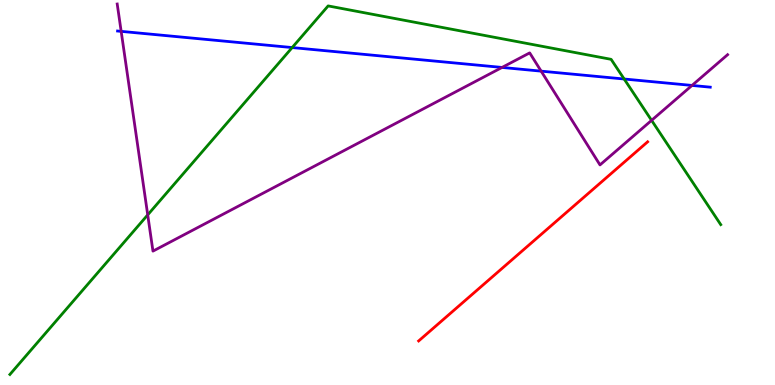[{'lines': ['blue', 'red'], 'intersections': []}, {'lines': ['green', 'red'], 'intersections': []}, {'lines': ['purple', 'red'], 'intersections': []}, {'lines': ['blue', 'green'], 'intersections': [{'x': 3.77, 'y': 8.76}, {'x': 8.05, 'y': 7.95}]}, {'lines': ['blue', 'purple'], 'intersections': [{'x': 1.56, 'y': 9.19}, {'x': 6.48, 'y': 8.25}, {'x': 6.98, 'y': 8.15}, {'x': 8.93, 'y': 7.78}]}, {'lines': ['green', 'purple'], 'intersections': [{'x': 1.91, 'y': 4.42}, {'x': 8.41, 'y': 6.87}]}]